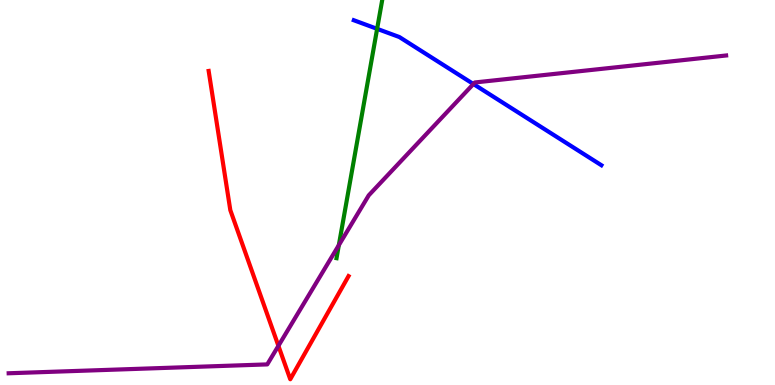[{'lines': ['blue', 'red'], 'intersections': []}, {'lines': ['green', 'red'], 'intersections': []}, {'lines': ['purple', 'red'], 'intersections': [{'x': 3.59, 'y': 1.02}]}, {'lines': ['blue', 'green'], 'intersections': [{'x': 4.87, 'y': 9.25}]}, {'lines': ['blue', 'purple'], 'intersections': [{'x': 6.11, 'y': 7.82}]}, {'lines': ['green', 'purple'], 'intersections': [{'x': 4.37, 'y': 3.63}]}]